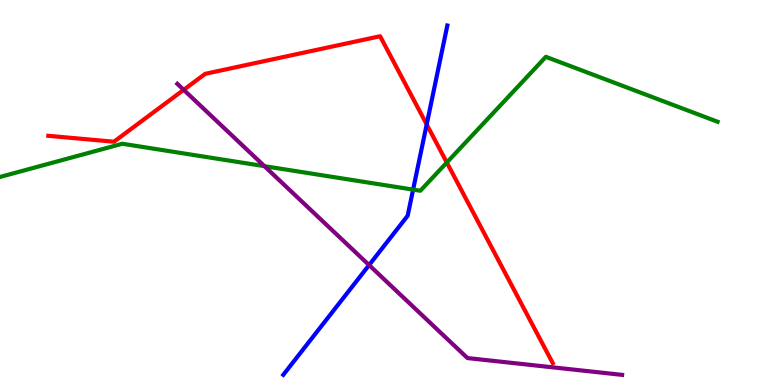[{'lines': ['blue', 'red'], 'intersections': [{'x': 5.51, 'y': 6.77}]}, {'lines': ['green', 'red'], 'intersections': [{'x': 5.77, 'y': 5.78}]}, {'lines': ['purple', 'red'], 'intersections': [{'x': 2.37, 'y': 7.67}]}, {'lines': ['blue', 'green'], 'intersections': [{'x': 5.33, 'y': 5.07}]}, {'lines': ['blue', 'purple'], 'intersections': [{'x': 4.76, 'y': 3.11}]}, {'lines': ['green', 'purple'], 'intersections': [{'x': 3.41, 'y': 5.68}]}]